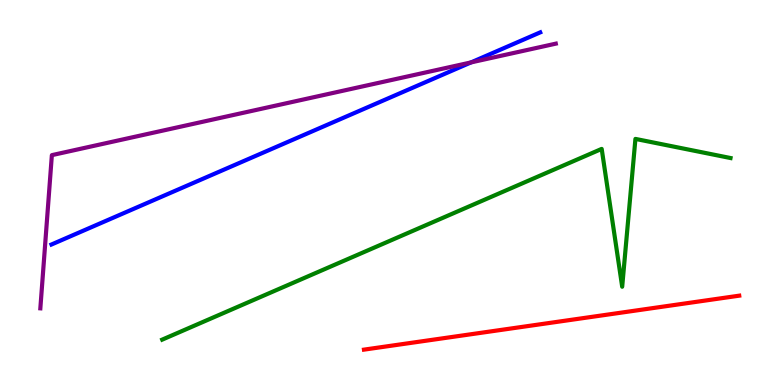[{'lines': ['blue', 'red'], 'intersections': []}, {'lines': ['green', 'red'], 'intersections': []}, {'lines': ['purple', 'red'], 'intersections': []}, {'lines': ['blue', 'green'], 'intersections': []}, {'lines': ['blue', 'purple'], 'intersections': [{'x': 6.08, 'y': 8.38}]}, {'lines': ['green', 'purple'], 'intersections': []}]